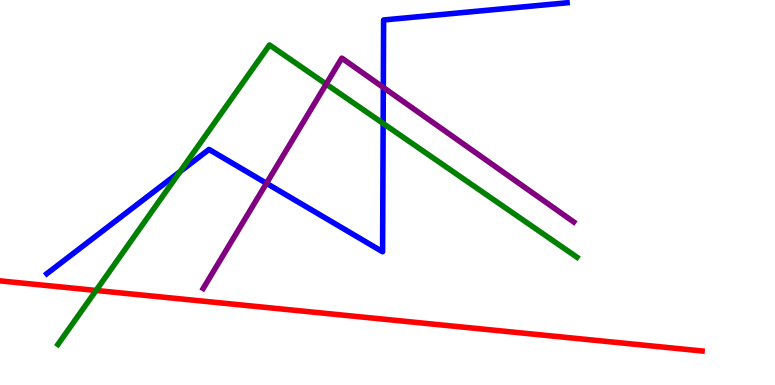[{'lines': ['blue', 'red'], 'intersections': []}, {'lines': ['green', 'red'], 'intersections': [{'x': 1.24, 'y': 2.46}]}, {'lines': ['purple', 'red'], 'intersections': []}, {'lines': ['blue', 'green'], 'intersections': [{'x': 2.32, 'y': 5.54}, {'x': 4.94, 'y': 6.79}]}, {'lines': ['blue', 'purple'], 'intersections': [{'x': 3.44, 'y': 5.24}, {'x': 4.95, 'y': 7.73}]}, {'lines': ['green', 'purple'], 'intersections': [{'x': 4.21, 'y': 7.82}]}]